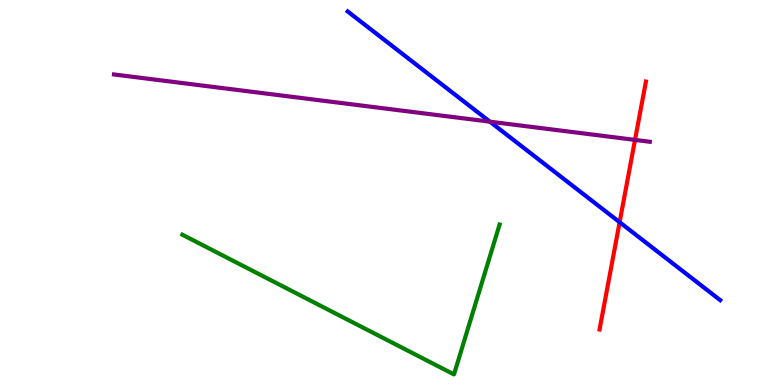[{'lines': ['blue', 'red'], 'intersections': [{'x': 8.0, 'y': 4.23}]}, {'lines': ['green', 'red'], 'intersections': []}, {'lines': ['purple', 'red'], 'intersections': [{'x': 8.19, 'y': 6.37}]}, {'lines': ['blue', 'green'], 'intersections': []}, {'lines': ['blue', 'purple'], 'intersections': [{'x': 6.32, 'y': 6.84}]}, {'lines': ['green', 'purple'], 'intersections': []}]